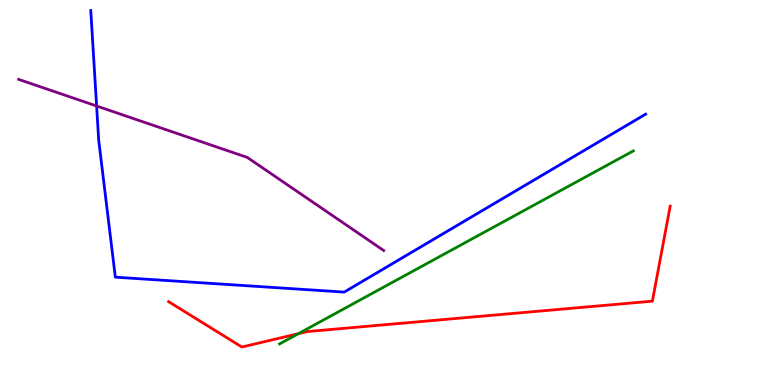[{'lines': ['blue', 'red'], 'intersections': []}, {'lines': ['green', 'red'], 'intersections': [{'x': 3.85, 'y': 1.33}]}, {'lines': ['purple', 'red'], 'intersections': []}, {'lines': ['blue', 'green'], 'intersections': []}, {'lines': ['blue', 'purple'], 'intersections': [{'x': 1.25, 'y': 7.25}]}, {'lines': ['green', 'purple'], 'intersections': []}]